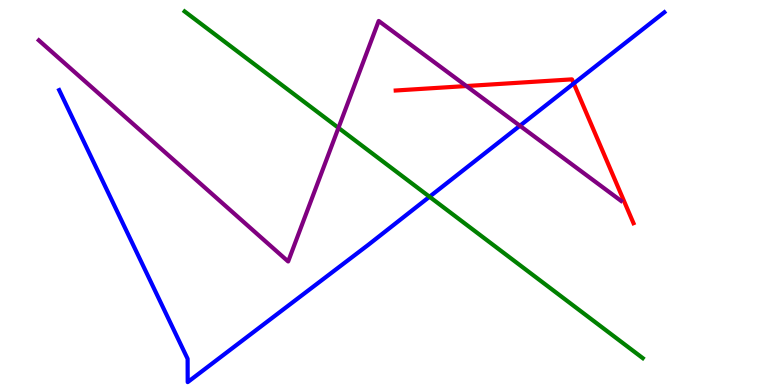[{'lines': ['blue', 'red'], 'intersections': [{'x': 7.4, 'y': 7.83}]}, {'lines': ['green', 'red'], 'intersections': []}, {'lines': ['purple', 'red'], 'intersections': [{'x': 6.02, 'y': 7.77}]}, {'lines': ['blue', 'green'], 'intersections': [{'x': 5.54, 'y': 4.89}]}, {'lines': ['blue', 'purple'], 'intersections': [{'x': 6.71, 'y': 6.73}]}, {'lines': ['green', 'purple'], 'intersections': [{'x': 4.37, 'y': 6.68}]}]